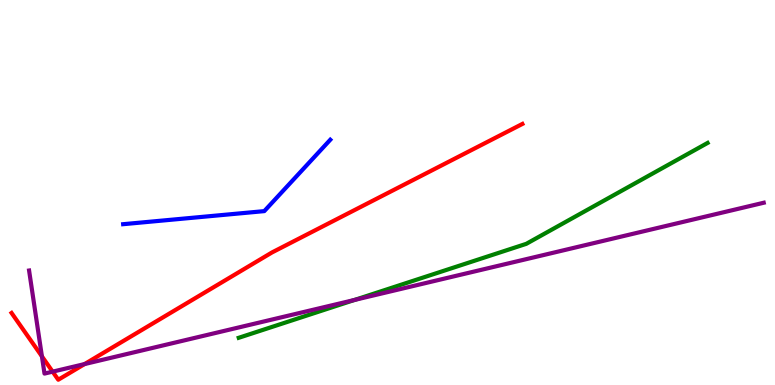[{'lines': ['blue', 'red'], 'intersections': []}, {'lines': ['green', 'red'], 'intersections': []}, {'lines': ['purple', 'red'], 'intersections': [{'x': 0.541, 'y': 0.744}, {'x': 0.679, 'y': 0.347}, {'x': 1.09, 'y': 0.544}]}, {'lines': ['blue', 'green'], 'intersections': []}, {'lines': ['blue', 'purple'], 'intersections': []}, {'lines': ['green', 'purple'], 'intersections': [{'x': 4.58, 'y': 2.21}]}]